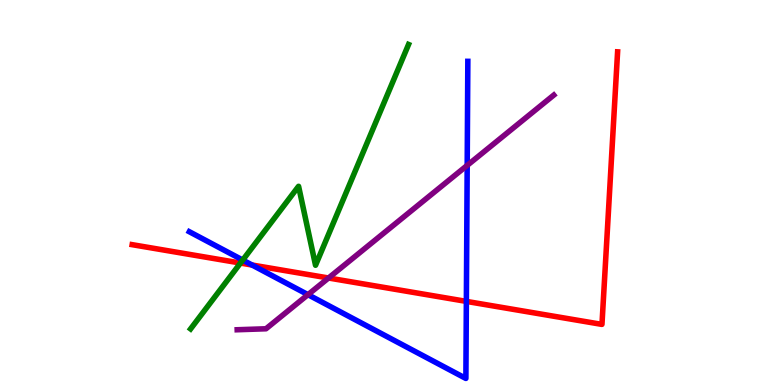[{'lines': ['blue', 'red'], 'intersections': [{'x': 3.25, 'y': 3.12}, {'x': 6.02, 'y': 2.17}]}, {'lines': ['green', 'red'], 'intersections': [{'x': 3.1, 'y': 3.17}]}, {'lines': ['purple', 'red'], 'intersections': [{'x': 4.24, 'y': 2.78}]}, {'lines': ['blue', 'green'], 'intersections': [{'x': 3.13, 'y': 3.25}]}, {'lines': ['blue', 'purple'], 'intersections': [{'x': 3.97, 'y': 2.35}, {'x': 6.03, 'y': 5.7}]}, {'lines': ['green', 'purple'], 'intersections': []}]